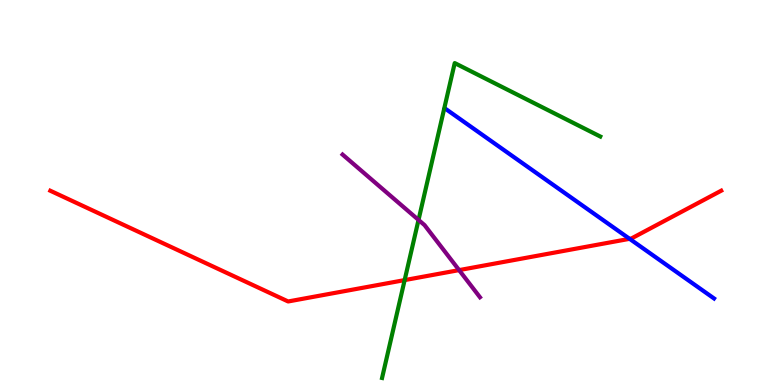[{'lines': ['blue', 'red'], 'intersections': [{'x': 8.12, 'y': 3.8}]}, {'lines': ['green', 'red'], 'intersections': [{'x': 5.22, 'y': 2.72}]}, {'lines': ['purple', 'red'], 'intersections': [{'x': 5.92, 'y': 2.98}]}, {'lines': ['blue', 'green'], 'intersections': []}, {'lines': ['blue', 'purple'], 'intersections': []}, {'lines': ['green', 'purple'], 'intersections': [{'x': 5.4, 'y': 4.29}]}]